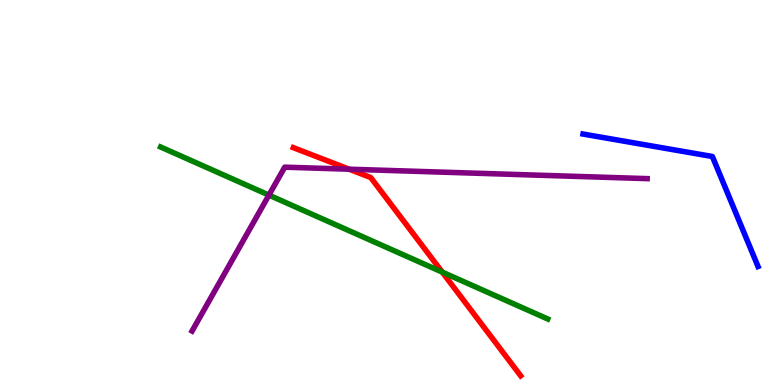[{'lines': ['blue', 'red'], 'intersections': []}, {'lines': ['green', 'red'], 'intersections': [{'x': 5.71, 'y': 2.93}]}, {'lines': ['purple', 'red'], 'intersections': [{'x': 4.5, 'y': 5.61}]}, {'lines': ['blue', 'green'], 'intersections': []}, {'lines': ['blue', 'purple'], 'intersections': []}, {'lines': ['green', 'purple'], 'intersections': [{'x': 3.47, 'y': 4.93}]}]